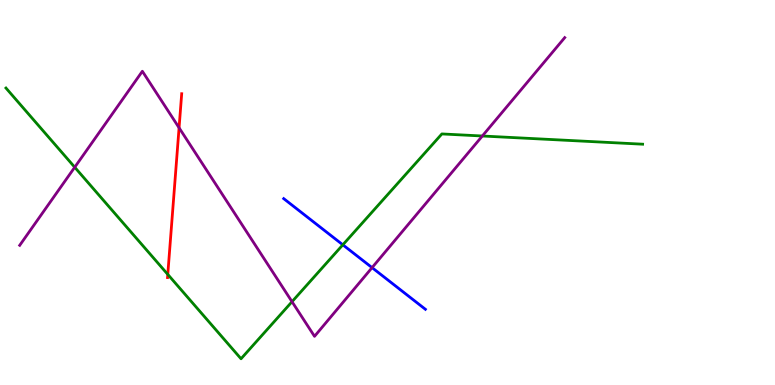[{'lines': ['blue', 'red'], 'intersections': []}, {'lines': ['green', 'red'], 'intersections': [{'x': 2.16, 'y': 2.87}]}, {'lines': ['purple', 'red'], 'intersections': [{'x': 2.31, 'y': 6.68}]}, {'lines': ['blue', 'green'], 'intersections': [{'x': 4.42, 'y': 3.64}]}, {'lines': ['blue', 'purple'], 'intersections': [{'x': 4.8, 'y': 3.05}]}, {'lines': ['green', 'purple'], 'intersections': [{'x': 0.964, 'y': 5.66}, {'x': 3.77, 'y': 2.16}, {'x': 6.22, 'y': 6.47}]}]